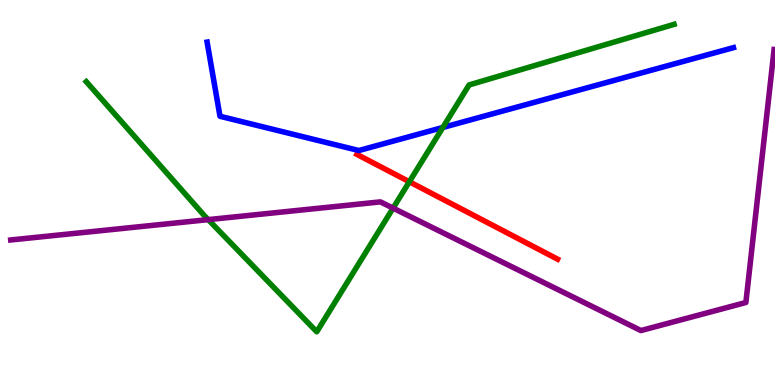[{'lines': ['blue', 'red'], 'intersections': []}, {'lines': ['green', 'red'], 'intersections': [{'x': 5.28, 'y': 5.28}]}, {'lines': ['purple', 'red'], 'intersections': []}, {'lines': ['blue', 'green'], 'intersections': [{'x': 5.71, 'y': 6.69}]}, {'lines': ['blue', 'purple'], 'intersections': []}, {'lines': ['green', 'purple'], 'intersections': [{'x': 2.69, 'y': 4.3}, {'x': 5.07, 'y': 4.59}]}]